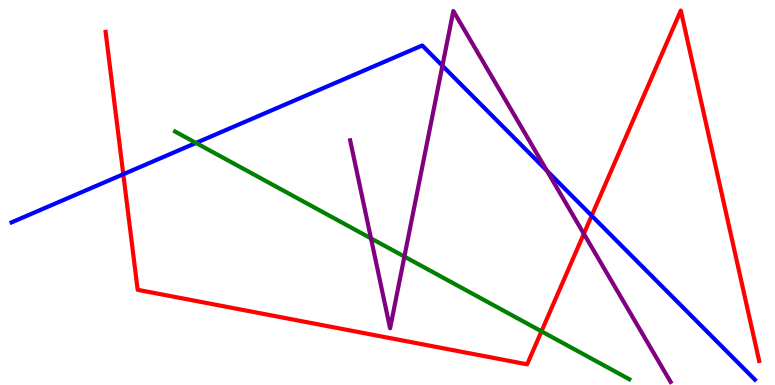[{'lines': ['blue', 'red'], 'intersections': [{'x': 1.59, 'y': 5.47}, {'x': 7.63, 'y': 4.4}]}, {'lines': ['green', 'red'], 'intersections': [{'x': 6.99, 'y': 1.39}]}, {'lines': ['purple', 'red'], 'intersections': [{'x': 7.53, 'y': 3.93}]}, {'lines': ['blue', 'green'], 'intersections': [{'x': 2.53, 'y': 6.29}]}, {'lines': ['blue', 'purple'], 'intersections': [{'x': 5.71, 'y': 8.29}, {'x': 7.06, 'y': 5.57}]}, {'lines': ['green', 'purple'], 'intersections': [{'x': 4.79, 'y': 3.81}, {'x': 5.22, 'y': 3.34}]}]